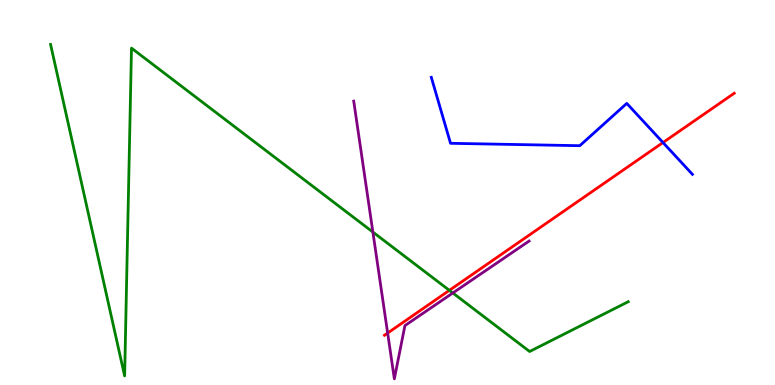[{'lines': ['blue', 'red'], 'intersections': [{'x': 8.55, 'y': 6.3}]}, {'lines': ['green', 'red'], 'intersections': [{'x': 5.8, 'y': 2.46}]}, {'lines': ['purple', 'red'], 'intersections': [{'x': 5.0, 'y': 1.35}]}, {'lines': ['blue', 'green'], 'intersections': []}, {'lines': ['blue', 'purple'], 'intersections': []}, {'lines': ['green', 'purple'], 'intersections': [{'x': 4.81, 'y': 3.97}, {'x': 5.84, 'y': 2.39}]}]